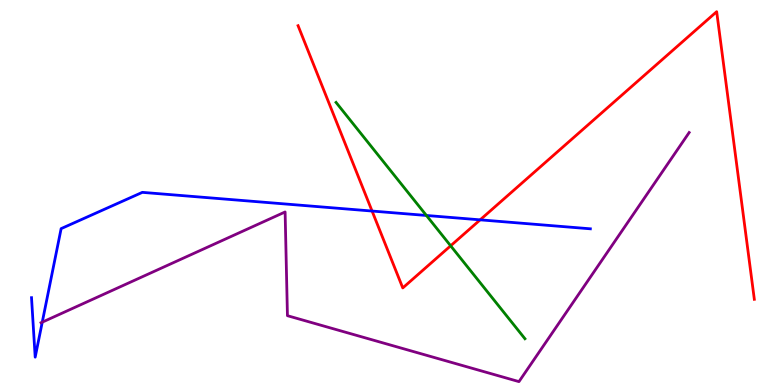[{'lines': ['blue', 'red'], 'intersections': [{'x': 4.8, 'y': 4.52}, {'x': 6.2, 'y': 4.29}]}, {'lines': ['green', 'red'], 'intersections': [{'x': 5.81, 'y': 3.62}]}, {'lines': ['purple', 'red'], 'intersections': []}, {'lines': ['blue', 'green'], 'intersections': [{'x': 5.5, 'y': 4.4}]}, {'lines': ['blue', 'purple'], 'intersections': [{'x': 0.545, 'y': 1.63}]}, {'lines': ['green', 'purple'], 'intersections': []}]